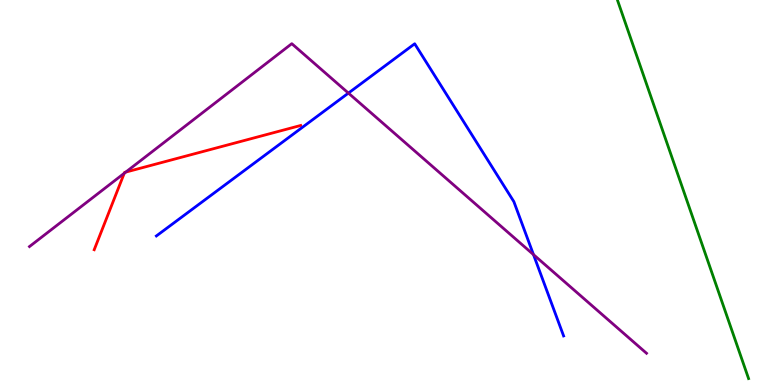[{'lines': ['blue', 'red'], 'intersections': []}, {'lines': ['green', 'red'], 'intersections': []}, {'lines': ['purple', 'red'], 'intersections': [{'x': 1.6, 'y': 5.5}, {'x': 1.62, 'y': 5.53}]}, {'lines': ['blue', 'green'], 'intersections': []}, {'lines': ['blue', 'purple'], 'intersections': [{'x': 4.5, 'y': 7.58}, {'x': 6.88, 'y': 3.39}]}, {'lines': ['green', 'purple'], 'intersections': []}]